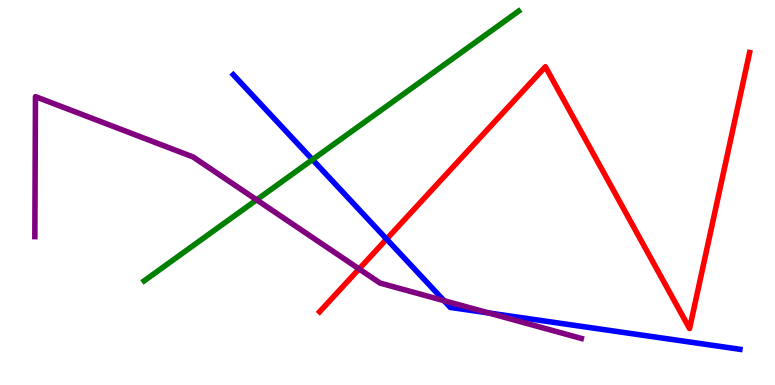[{'lines': ['blue', 'red'], 'intersections': [{'x': 4.99, 'y': 3.79}]}, {'lines': ['green', 'red'], 'intersections': []}, {'lines': ['purple', 'red'], 'intersections': [{'x': 4.63, 'y': 3.01}]}, {'lines': ['blue', 'green'], 'intersections': [{'x': 4.03, 'y': 5.85}]}, {'lines': ['blue', 'purple'], 'intersections': [{'x': 5.73, 'y': 2.19}, {'x': 6.3, 'y': 1.87}]}, {'lines': ['green', 'purple'], 'intersections': [{'x': 3.31, 'y': 4.81}]}]